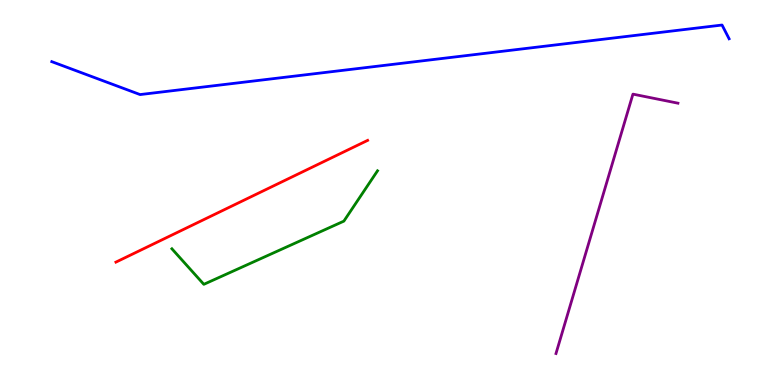[{'lines': ['blue', 'red'], 'intersections': []}, {'lines': ['green', 'red'], 'intersections': []}, {'lines': ['purple', 'red'], 'intersections': []}, {'lines': ['blue', 'green'], 'intersections': []}, {'lines': ['blue', 'purple'], 'intersections': []}, {'lines': ['green', 'purple'], 'intersections': []}]